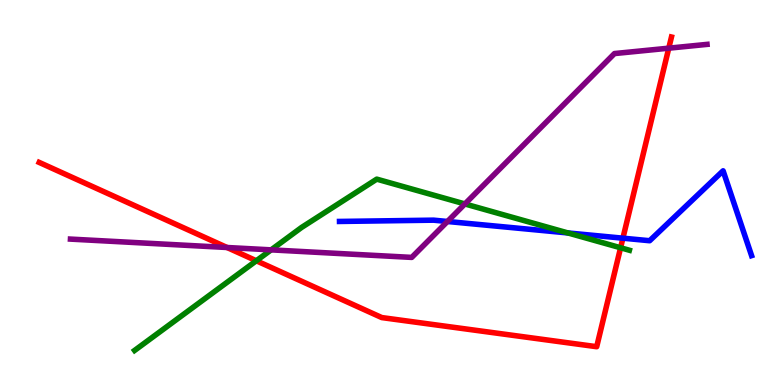[{'lines': ['blue', 'red'], 'intersections': [{'x': 8.04, 'y': 3.81}]}, {'lines': ['green', 'red'], 'intersections': [{'x': 3.31, 'y': 3.23}, {'x': 8.01, 'y': 3.56}]}, {'lines': ['purple', 'red'], 'intersections': [{'x': 2.93, 'y': 3.57}, {'x': 8.63, 'y': 8.75}]}, {'lines': ['blue', 'green'], 'intersections': [{'x': 7.33, 'y': 3.95}]}, {'lines': ['blue', 'purple'], 'intersections': [{'x': 5.77, 'y': 4.25}]}, {'lines': ['green', 'purple'], 'intersections': [{'x': 3.5, 'y': 3.51}, {'x': 6.0, 'y': 4.7}]}]